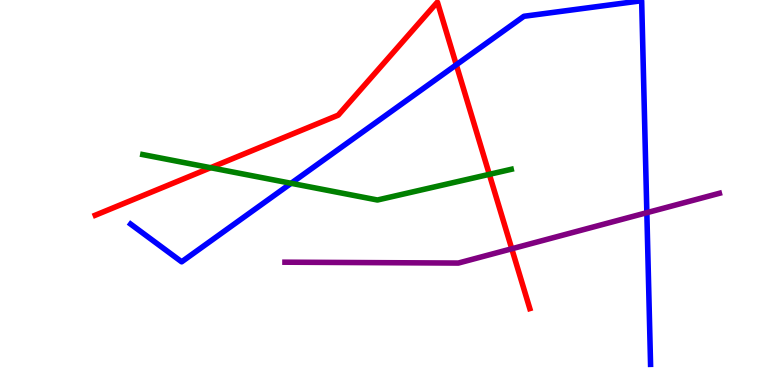[{'lines': ['blue', 'red'], 'intersections': [{'x': 5.89, 'y': 8.32}]}, {'lines': ['green', 'red'], 'intersections': [{'x': 2.72, 'y': 5.64}, {'x': 6.31, 'y': 5.47}]}, {'lines': ['purple', 'red'], 'intersections': [{'x': 6.6, 'y': 3.54}]}, {'lines': ['blue', 'green'], 'intersections': [{'x': 3.76, 'y': 5.24}]}, {'lines': ['blue', 'purple'], 'intersections': [{'x': 8.35, 'y': 4.48}]}, {'lines': ['green', 'purple'], 'intersections': []}]